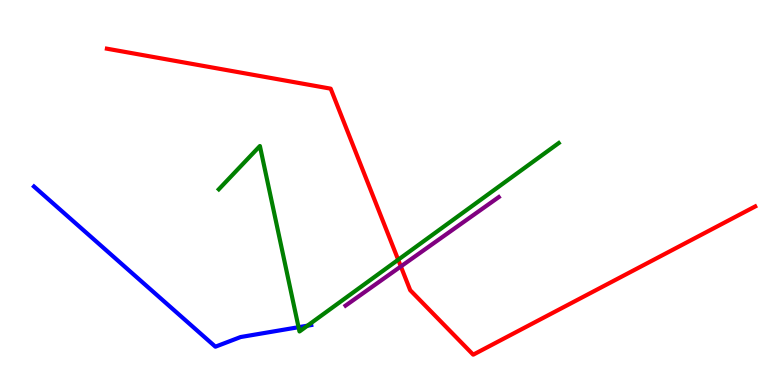[{'lines': ['blue', 'red'], 'intersections': []}, {'lines': ['green', 'red'], 'intersections': [{'x': 5.14, 'y': 3.25}]}, {'lines': ['purple', 'red'], 'intersections': [{'x': 5.17, 'y': 3.08}]}, {'lines': ['blue', 'green'], 'intersections': [{'x': 3.85, 'y': 1.5}, {'x': 3.97, 'y': 1.54}]}, {'lines': ['blue', 'purple'], 'intersections': []}, {'lines': ['green', 'purple'], 'intersections': []}]